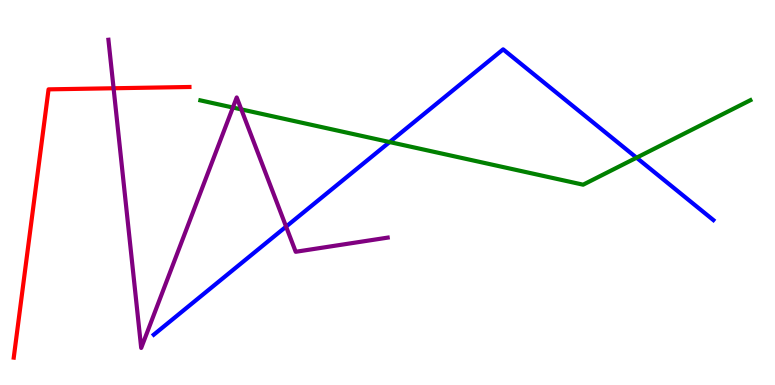[{'lines': ['blue', 'red'], 'intersections': []}, {'lines': ['green', 'red'], 'intersections': []}, {'lines': ['purple', 'red'], 'intersections': [{'x': 1.47, 'y': 7.71}]}, {'lines': ['blue', 'green'], 'intersections': [{'x': 5.03, 'y': 6.31}, {'x': 8.21, 'y': 5.9}]}, {'lines': ['blue', 'purple'], 'intersections': [{'x': 3.69, 'y': 4.11}]}, {'lines': ['green', 'purple'], 'intersections': [{'x': 3.0, 'y': 7.21}, {'x': 3.11, 'y': 7.16}]}]